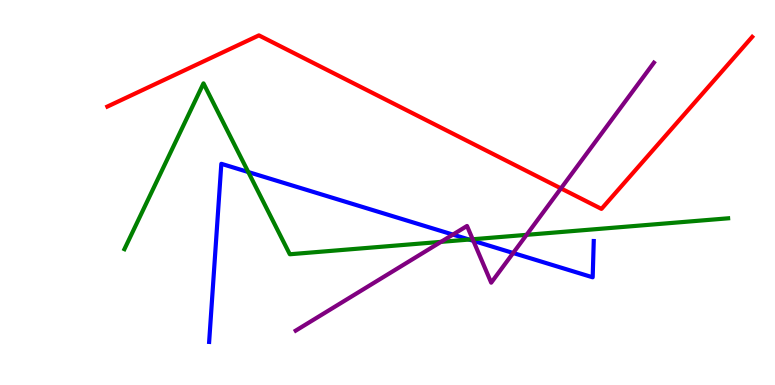[{'lines': ['blue', 'red'], 'intersections': []}, {'lines': ['green', 'red'], 'intersections': []}, {'lines': ['purple', 'red'], 'intersections': [{'x': 7.24, 'y': 5.11}]}, {'lines': ['blue', 'green'], 'intersections': [{'x': 3.2, 'y': 5.53}, {'x': 6.05, 'y': 3.78}]}, {'lines': ['blue', 'purple'], 'intersections': [{'x': 5.84, 'y': 3.91}, {'x': 6.11, 'y': 3.74}, {'x': 6.62, 'y': 3.43}]}, {'lines': ['green', 'purple'], 'intersections': [{'x': 5.69, 'y': 3.72}, {'x': 6.1, 'y': 3.79}, {'x': 6.79, 'y': 3.9}]}]